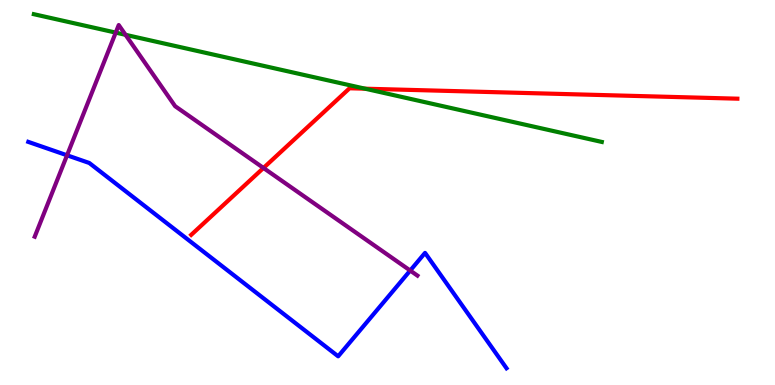[{'lines': ['blue', 'red'], 'intersections': []}, {'lines': ['green', 'red'], 'intersections': [{'x': 4.71, 'y': 7.7}]}, {'lines': ['purple', 'red'], 'intersections': [{'x': 3.4, 'y': 5.64}]}, {'lines': ['blue', 'green'], 'intersections': []}, {'lines': ['blue', 'purple'], 'intersections': [{'x': 0.865, 'y': 5.97}, {'x': 5.29, 'y': 2.97}]}, {'lines': ['green', 'purple'], 'intersections': [{'x': 1.49, 'y': 9.15}, {'x': 1.62, 'y': 9.1}]}]